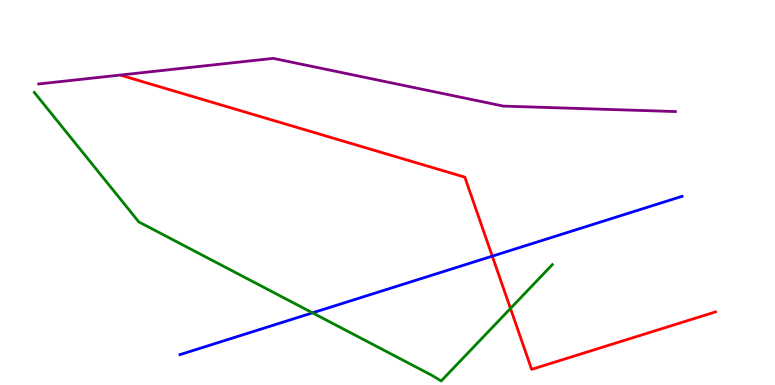[{'lines': ['blue', 'red'], 'intersections': [{'x': 6.35, 'y': 3.35}]}, {'lines': ['green', 'red'], 'intersections': [{'x': 6.59, 'y': 1.99}]}, {'lines': ['purple', 'red'], 'intersections': []}, {'lines': ['blue', 'green'], 'intersections': [{'x': 4.03, 'y': 1.87}]}, {'lines': ['blue', 'purple'], 'intersections': []}, {'lines': ['green', 'purple'], 'intersections': []}]